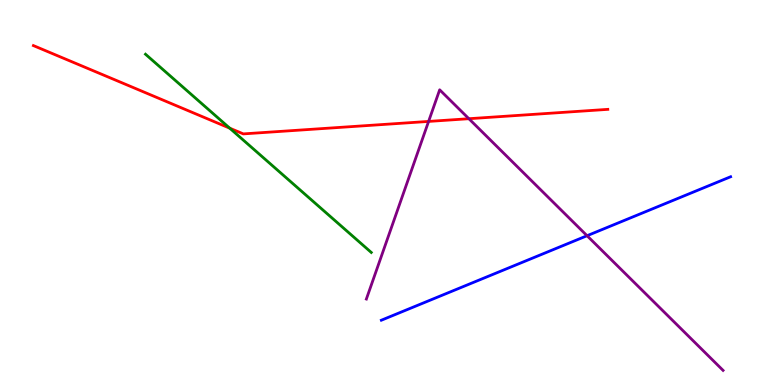[{'lines': ['blue', 'red'], 'intersections': []}, {'lines': ['green', 'red'], 'intersections': [{'x': 2.96, 'y': 6.67}]}, {'lines': ['purple', 'red'], 'intersections': [{'x': 5.53, 'y': 6.85}, {'x': 6.05, 'y': 6.92}]}, {'lines': ['blue', 'green'], 'intersections': []}, {'lines': ['blue', 'purple'], 'intersections': [{'x': 7.57, 'y': 3.88}]}, {'lines': ['green', 'purple'], 'intersections': []}]